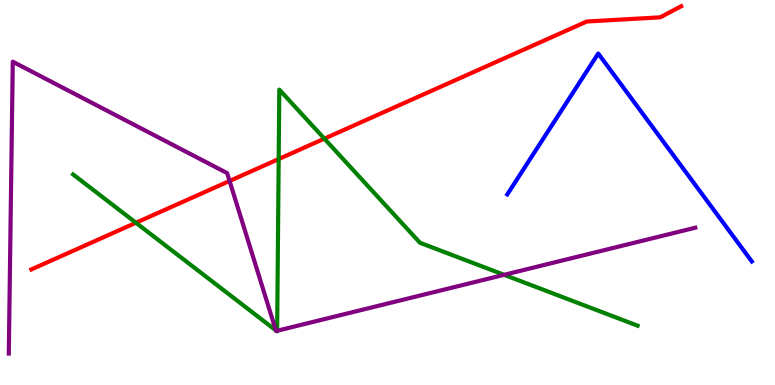[{'lines': ['blue', 'red'], 'intersections': []}, {'lines': ['green', 'red'], 'intersections': [{'x': 1.75, 'y': 4.21}, {'x': 3.6, 'y': 5.87}, {'x': 4.19, 'y': 6.4}]}, {'lines': ['purple', 'red'], 'intersections': [{'x': 2.96, 'y': 5.3}]}, {'lines': ['blue', 'green'], 'intersections': []}, {'lines': ['blue', 'purple'], 'intersections': []}, {'lines': ['green', 'purple'], 'intersections': [{'x': 3.56, 'y': 1.42}, {'x': 3.57, 'y': 1.41}, {'x': 3.58, 'y': 1.41}, {'x': 6.5, 'y': 2.86}]}]